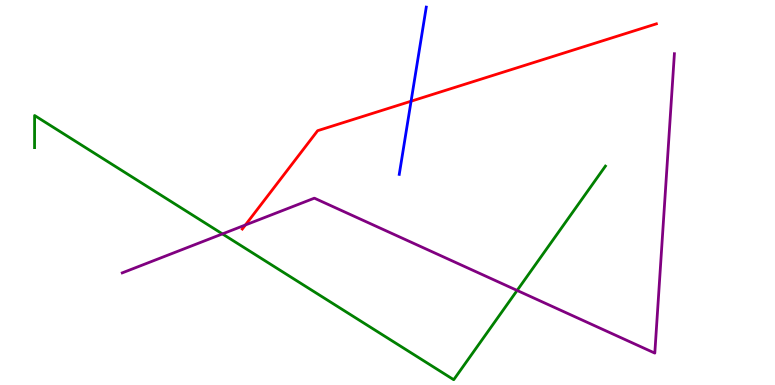[{'lines': ['blue', 'red'], 'intersections': [{'x': 5.3, 'y': 7.37}]}, {'lines': ['green', 'red'], 'intersections': []}, {'lines': ['purple', 'red'], 'intersections': [{'x': 3.17, 'y': 4.16}]}, {'lines': ['blue', 'green'], 'intersections': []}, {'lines': ['blue', 'purple'], 'intersections': []}, {'lines': ['green', 'purple'], 'intersections': [{'x': 2.87, 'y': 3.92}, {'x': 6.67, 'y': 2.46}]}]